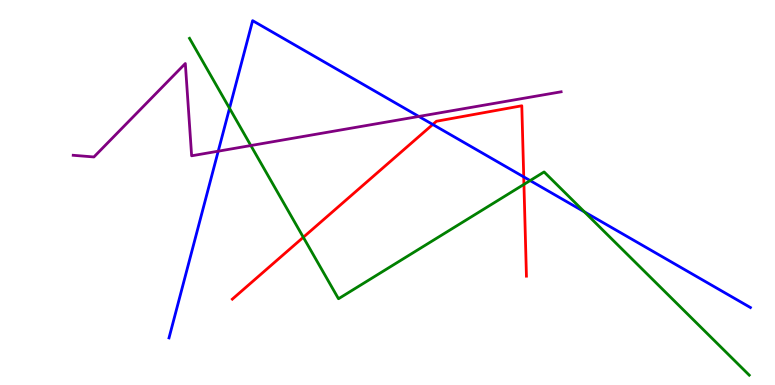[{'lines': ['blue', 'red'], 'intersections': [{'x': 5.58, 'y': 6.77}, {'x': 6.76, 'y': 5.41}]}, {'lines': ['green', 'red'], 'intersections': [{'x': 3.91, 'y': 3.84}, {'x': 6.76, 'y': 5.21}]}, {'lines': ['purple', 'red'], 'intersections': []}, {'lines': ['blue', 'green'], 'intersections': [{'x': 2.96, 'y': 7.19}, {'x': 6.84, 'y': 5.31}, {'x': 7.54, 'y': 4.5}]}, {'lines': ['blue', 'purple'], 'intersections': [{'x': 2.82, 'y': 6.07}, {'x': 5.4, 'y': 6.98}]}, {'lines': ['green', 'purple'], 'intersections': [{'x': 3.24, 'y': 6.22}]}]